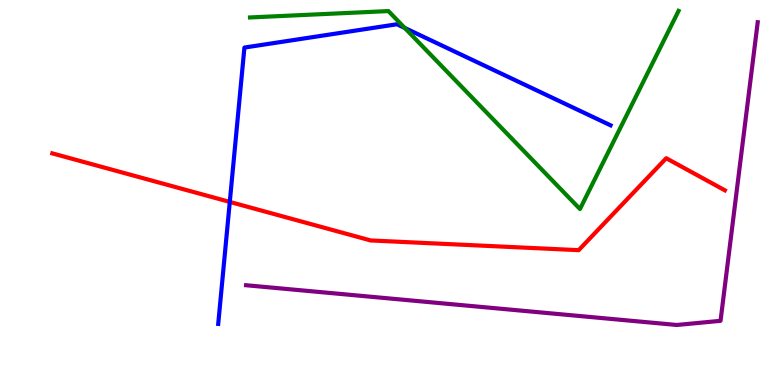[{'lines': ['blue', 'red'], 'intersections': [{'x': 2.96, 'y': 4.76}]}, {'lines': ['green', 'red'], 'intersections': []}, {'lines': ['purple', 'red'], 'intersections': []}, {'lines': ['blue', 'green'], 'intersections': [{'x': 5.22, 'y': 9.27}]}, {'lines': ['blue', 'purple'], 'intersections': []}, {'lines': ['green', 'purple'], 'intersections': []}]